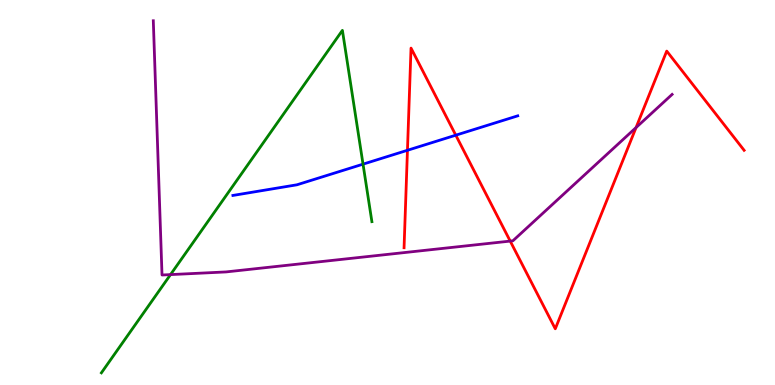[{'lines': ['blue', 'red'], 'intersections': [{'x': 5.26, 'y': 6.1}, {'x': 5.88, 'y': 6.49}]}, {'lines': ['green', 'red'], 'intersections': []}, {'lines': ['purple', 'red'], 'intersections': [{'x': 6.58, 'y': 3.74}, {'x': 8.21, 'y': 6.69}]}, {'lines': ['blue', 'green'], 'intersections': [{'x': 4.68, 'y': 5.74}]}, {'lines': ['blue', 'purple'], 'intersections': []}, {'lines': ['green', 'purple'], 'intersections': [{'x': 2.2, 'y': 2.87}]}]